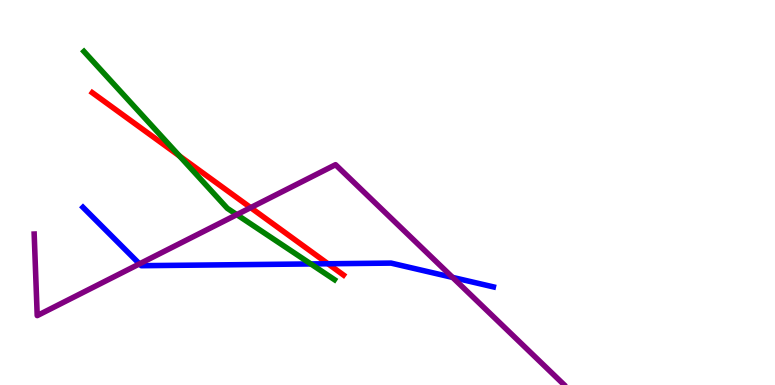[{'lines': ['blue', 'red'], 'intersections': [{'x': 4.23, 'y': 3.15}]}, {'lines': ['green', 'red'], 'intersections': [{'x': 2.32, 'y': 5.95}]}, {'lines': ['purple', 'red'], 'intersections': [{'x': 3.23, 'y': 4.61}]}, {'lines': ['blue', 'green'], 'intersections': [{'x': 4.01, 'y': 3.14}]}, {'lines': ['blue', 'purple'], 'intersections': [{'x': 1.8, 'y': 3.15}, {'x': 5.84, 'y': 2.79}]}, {'lines': ['green', 'purple'], 'intersections': [{'x': 3.06, 'y': 4.42}]}]